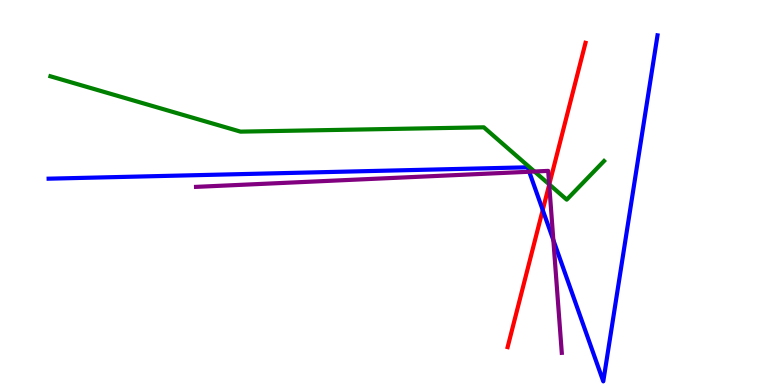[{'lines': ['blue', 'red'], 'intersections': [{'x': 7.0, 'y': 4.55}]}, {'lines': ['green', 'red'], 'intersections': [{'x': 7.09, 'y': 5.21}]}, {'lines': ['purple', 'red'], 'intersections': [{'x': 7.09, 'y': 5.2}]}, {'lines': ['blue', 'green'], 'intersections': []}, {'lines': ['blue', 'purple'], 'intersections': [{'x': 6.83, 'y': 5.54}, {'x': 7.14, 'y': 3.77}]}, {'lines': ['green', 'purple'], 'intersections': [{'x': 6.9, 'y': 5.55}, {'x': 7.09, 'y': 5.21}]}]